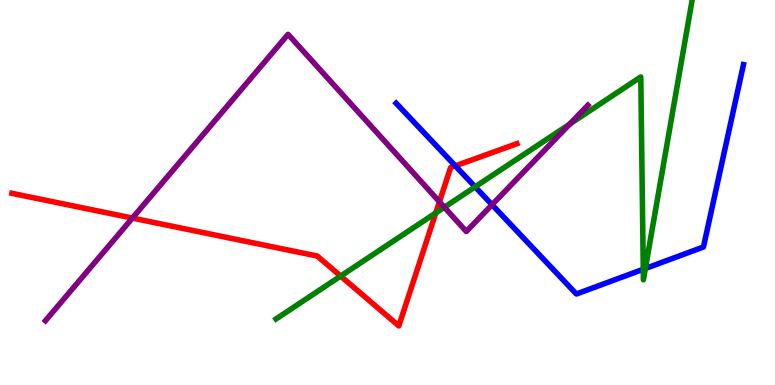[{'lines': ['blue', 'red'], 'intersections': [{'x': 5.88, 'y': 5.69}]}, {'lines': ['green', 'red'], 'intersections': [{'x': 4.4, 'y': 2.83}, {'x': 5.62, 'y': 4.47}]}, {'lines': ['purple', 'red'], 'intersections': [{'x': 1.71, 'y': 4.34}, {'x': 5.67, 'y': 4.76}]}, {'lines': ['blue', 'green'], 'intersections': [{'x': 6.13, 'y': 5.15}, {'x': 8.3, 'y': 3.01}, {'x': 8.33, 'y': 3.03}]}, {'lines': ['blue', 'purple'], 'intersections': [{'x': 6.35, 'y': 4.68}]}, {'lines': ['green', 'purple'], 'intersections': [{'x': 5.73, 'y': 4.62}, {'x': 7.35, 'y': 6.78}]}]